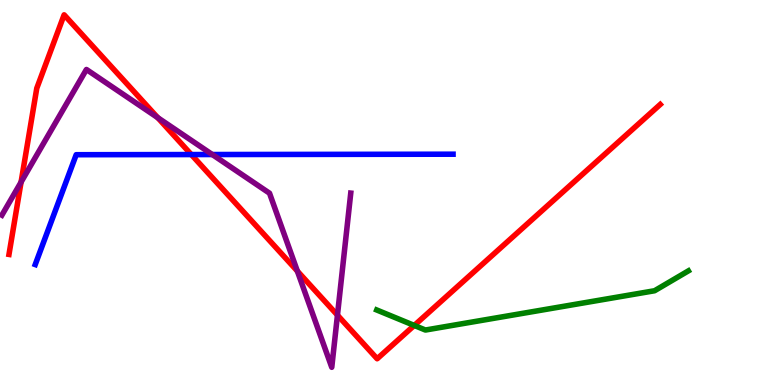[{'lines': ['blue', 'red'], 'intersections': [{'x': 2.47, 'y': 5.99}]}, {'lines': ['green', 'red'], 'intersections': [{'x': 5.35, 'y': 1.55}]}, {'lines': ['purple', 'red'], 'intersections': [{'x': 0.272, 'y': 5.27}, {'x': 2.04, 'y': 6.94}, {'x': 3.84, 'y': 2.96}, {'x': 4.35, 'y': 1.81}]}, {'lines': ['blue', 'green'], 'intersections': []}, {'lines': ['blue', 'purple'], 'intersections': [{'x': 2.74, 'y': 5.99}]}, {'lines': ['green', 'purple'], 'intersections': []}]